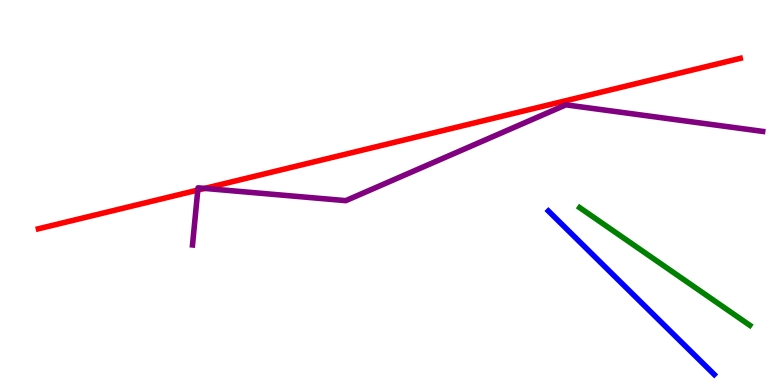[{'lines': ['blue', 'red'], 'intersections': []}, {'lines': ['green', 'red'], 'intersections': []}, {'lines': ['purple', 'red'], 'intersections': [{'x': 2.55, 'y': 5.06}, {'x': 2.64, 'y': 5.11}]}, {'lines': ['blue', 'green'], 'intersections': []}, {'lines': ['blue', 'purple'], 'intersections': []}, {'lines': ['green', 'purple'], 'intersections': []}]